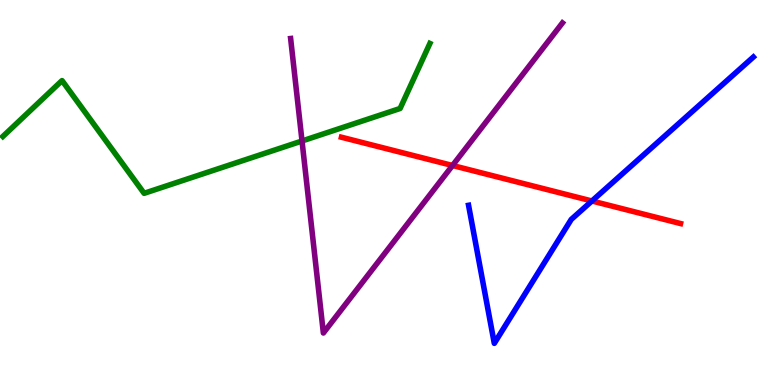[{'lines': ['blue', 'red'], 'intersections': [{'x': 7.64, 'y': 4.78}]}, {'lines': ['green', 'red'], 'intersections': []}, {'lines': ['purple', 'red'], 'intersections': [{'x': 5.84, 'y': 5.7}]}, {'lines': ['blue', 'green'], 'intersections': []}, {'lines': ['blue', 'purple'], 'intersections': []}, {'lines': ['green', 'purple'], 'intersections': [{'x': 3.9, 'y': 6.34}]}]